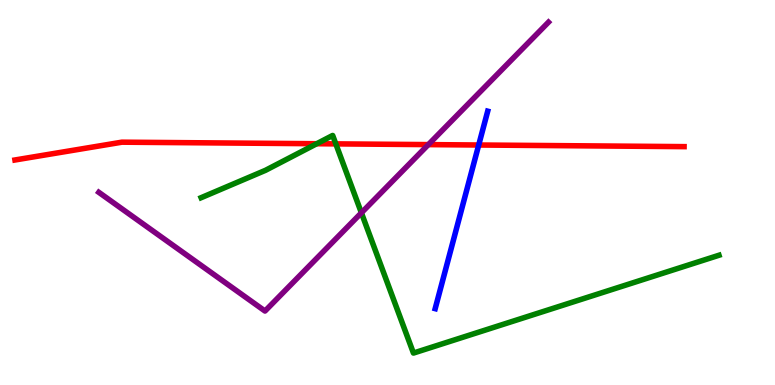[{'lines': ['blue', 'red'], 'intersections': [{'x': 6.18, 'y': 6.23}]}, {'lines': ['green', 'red'], 'intersections': [{'x': 4.09, 'y': 6.27}, {'x': 4.33, 'y': 6.26}]}, {'lines': ['purple', 'red'], 'intersections': [{'x': 5.53, 'y': 6.24}]}, {'lines': ['blue', 'green'], 'intersections': []}, {'lines': ['blue', 'purple'], 'intersections': []}, {'lines': ['green', 'purple'], 'intersections': [{'x': 4.66, 'y': 4.47}]}]